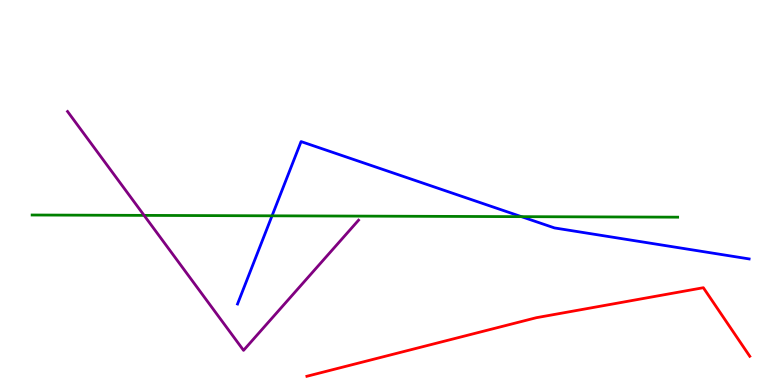[{'lines': ['blue', 'red'], 'intersections': []}, {'lines': ['green', 'red'], 'intersections': []}, {'lines': ['purple', 'red'], 'intersections': []}, {'lines': ['blue', 'green'], 'intersections': [{'x': 3.51, 'y': 4.39}, {'x': 6.73, 'y': 4.37}]}, {'lines': ['blue', 'purple'], 'intersections': []}, {'lines': ['green', 'purple'], 'intersections': [{'x': 1.86, 'y': 4.41}]}]